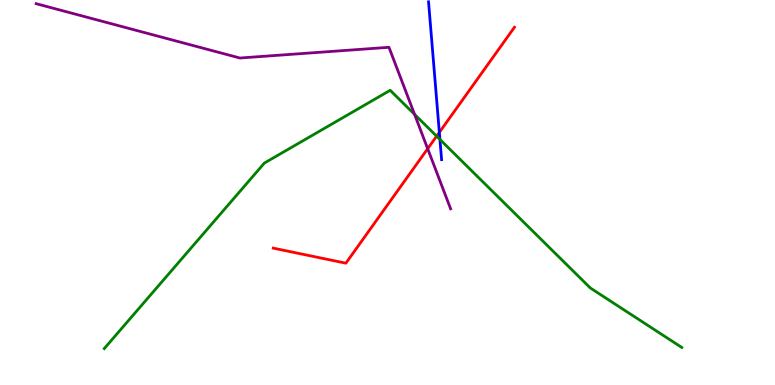[{'lines': ['blue', 'red'], 'intersections': [{'x': 5.67, 'y': 6.56}]}, {'lines': ['green', 'red'], 'intersections': [{'x': 5.63, 'y': 6.46}]}, {'lines': ['purple', 'red'], 'intersections': [{'x': 5.52, 'y': 6.14}]}, {'lines': ['blue', 'green'], 'intersections': [{'x': 5.68, 'y': 6.38}]}, {'lines': ['blue', 'purple'], 'intersections': []}, {'lines': ['green', 'purple'], 'intersections': [{'x': 5.35, 'y': 7.03}]}]